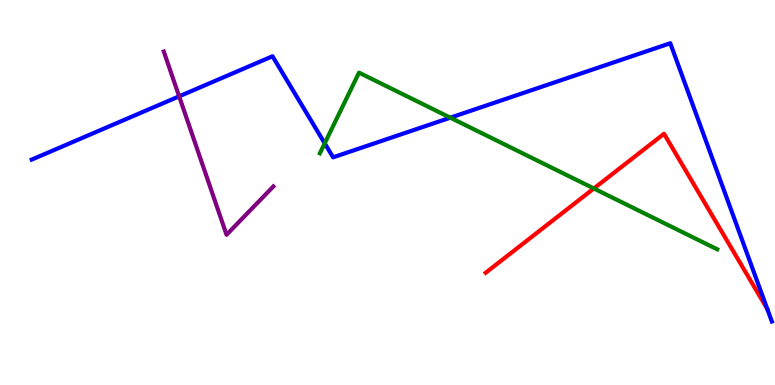[{'lines': ['blue', 'red'], 'intersections': [{'x': 9.9, 'y': 1.97}]}, {'lines': ['green', 'red'], 'intersections': [{'x': 7.66, 'y': 5.1}]}, {'lines': ['purple', 'red'], 'intersections': []}, {'lines': ['blue', 'green'], 'intersections': [{'x': 4.19, 'y': 6.28}, {'x': 5.81, 'y': 6.94}]}, {'lines': ['blue', 'purple'], 'intersections': [{'x': 2.31, 'y': 7.5}]}, {'lines': ['green', 'purple'], 'intersections': []}]